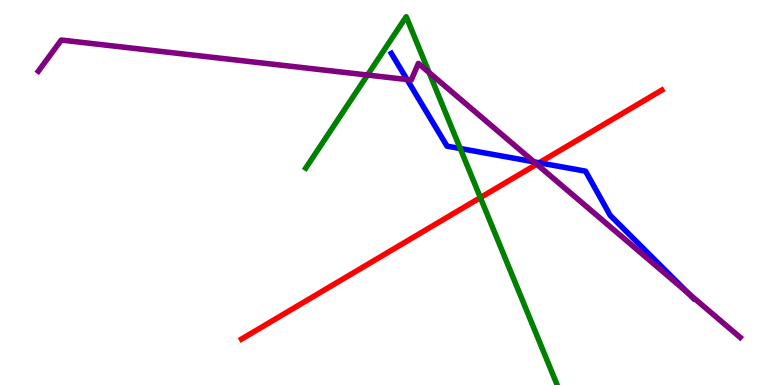[{'lines': ['blue', 'red'], 'intersections': [{'x': 6.96, 'y': 5.77}]}, {'lines': ['green', 'red'], 'intersections': [{'x': 6.2, 'y': 4.87}]}, {'lines': ['purple', 'red'], 'intersections': [{'x': 6.93, 'y': 5.73}]}, {'lines': ['blue', 'green'], 'intersections': [{'x': 5.94, 'y': 6.14}]}, {'lines': ['blue', 'purple'], 'intersections': [{'x': 5.25, 'y': 7.93}, {'x': 6.89, 'y': 5.8}, {'x': 8.88, 'y': 2.38}]}, {'lines': ['green', 'purple'], 'intersections': [{'x': 4.74, 'y': 8.05}, {'x': 5.54, 'y': 8.12}]}]